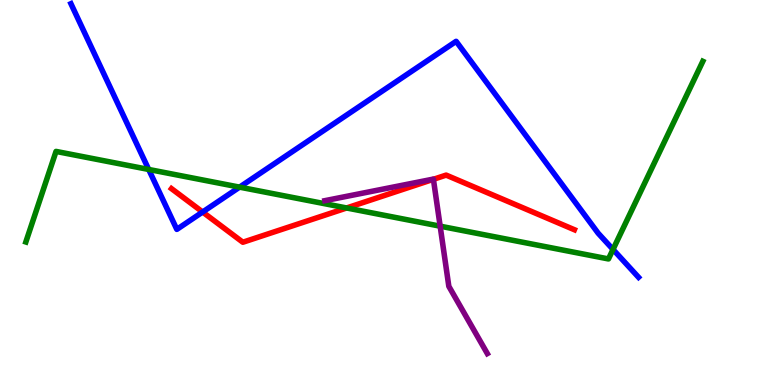[{'lines': ['blue', 'red'], 'intersections': [{'x': 2.61, 'y': 4.49}]}, {'lines': ['green', 'red'], 'intersections': [{'x': 4.47, 'y': 4.6}]}, {'lines': ['purple', 'red'], 'intersections': [{'x': 5.59, 'y': 5.34}]}, {'lines': ['blue', 'green'], 'intersections': [{'x': 1.92, 'y': 5.6}, {'x': 3.09, 'y': 5.14}, {'x': 7.91, 'y': 3.52}]}, {'lines': ['blue', 'purple'], 'intersections': []}, {'lines': ['green', 'purple'], 'intersections': [{'x': 5.68, 'y': 4.13}]}]